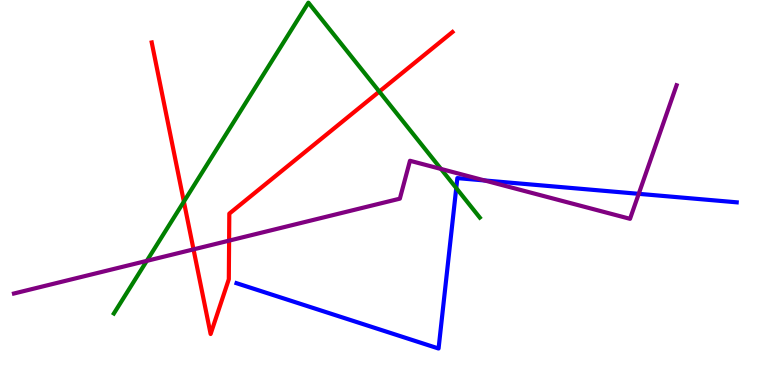[{'lines': ['blue', 'red'], 'intersections': []}, {'lines': ['green', 'red'], 'intersections': [{'x': 2.37, 'y': 4.76}, {'x': 4.89, 'y': 7.62}]}, {'lines': ['purple', 'red'], 'intersections': [{'x': 2.5, 'y': 3.52}, {'x': 2.96, 'y': 3.75}]}, {'lines': ['blue', 'green'], 'intersections': [{'x': 5.89, 'y': 5.11}]}, {'lines': ['blue', 'purple'], 'intersections': [{'x': 6.25, 'y': 5.31}, {'x': 8.24, 'y': 4.97}]}, {'lines': ['green', 'purple'], 'intersections': [{'x': 1.89, 'y': 3.22}, {'x': 5.69, 'y': 5.61}]}]